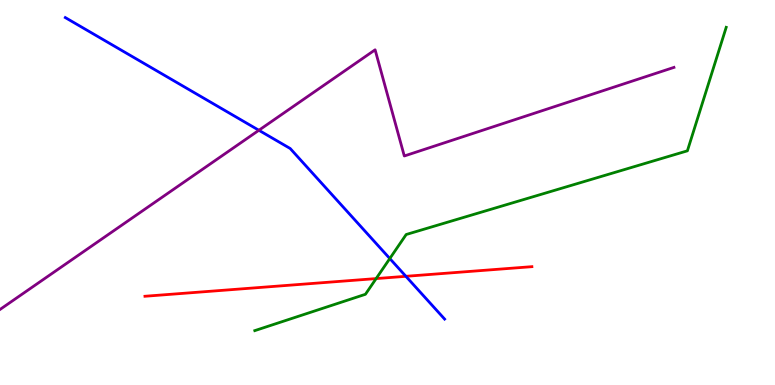[{'lines': ['blue', 'red'], 'intersections': [{'x': 5.24, 'y': 2.82}]}, {'lines': ['green', 'red'], 'intersections': [{'x': 4.85, 'y': 2.76}]}, {'lines': ['purple', 'red'], 'intersections': []}, {'lines': ['blue', 'green'], 'intersections': [{'x': 5.03, 'y': 3.28}]}, {'lines': ['blue', 'purple'], 'intersections': [{'x': 3.34, 'y': 6.62}]}, {'lines': ['green', 'purple'], 'intersections': []}]